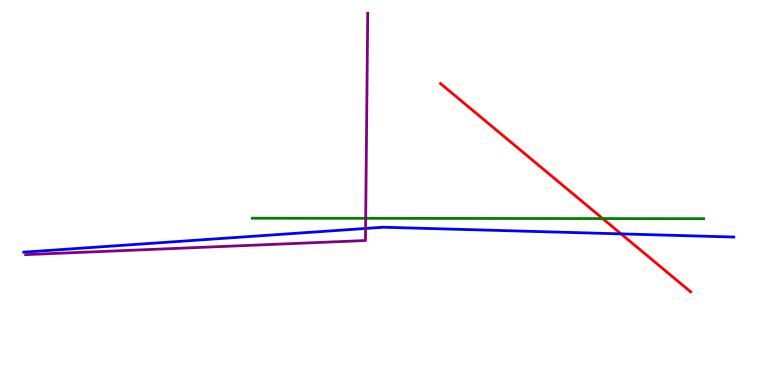[{'lines': ['blue', 'red'], 'intersections': [{'x': 8.01, 'y': 3.93}]}, {'lines': ['green', 'red'], 'intersections': [{'x': 7.78, 'y': 4.32}]}, {'lines': ['purple', 'red'], 'intersections': []}, {'lines': ['blue', 'green'], 'intersections': []}, {'lines': ['blue', 'purple'], 'intersections': [{'x': 4.72, 'y': 4.07}]}, {'lines': ['green', 'purple'], 'intersections': [{'x': 4.72, 'y': 4.33}]}]